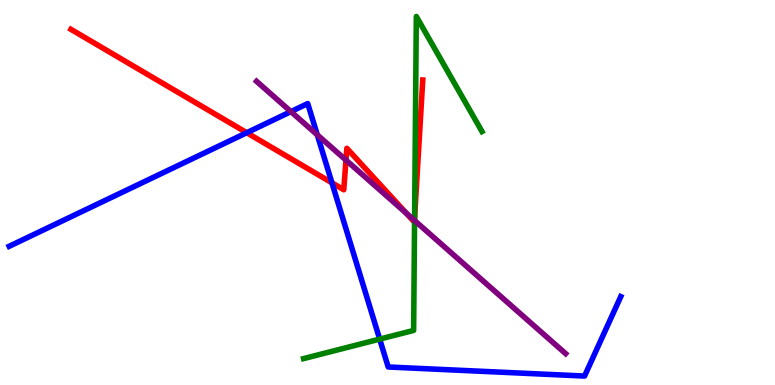[{'lines': ['blue', 'red'], 'intersections': [{'x': 3.18, 'y': 6.55}, {'x': 4.28, 'y': 5.25}]}, {'lines': ['green', 'red'], 'intersections': [{'x': 5.35, 'y': 4.35}]}, {'lines': ['purple', 'red'], 'intersections': [{'x': 4.46, 'y': 5.84}, {'x': 5.25, 'y': 4.46}, {'x': 5.35, 'y': 4.28}]}, {'lines': ['blue', 'green'], 'intersections': [{'x': 4.9, 'y': 1.19}]}, {'lines': ['blue', 'purple'], 'intersections': [{'x': 3.75, 'y': 7.1}, {'x': 4.09, 'y': 6.5}]}, {'lines': ['green', 'purple'], 'intersections': [{'x': 5.35, 'y': 4.27}]}]